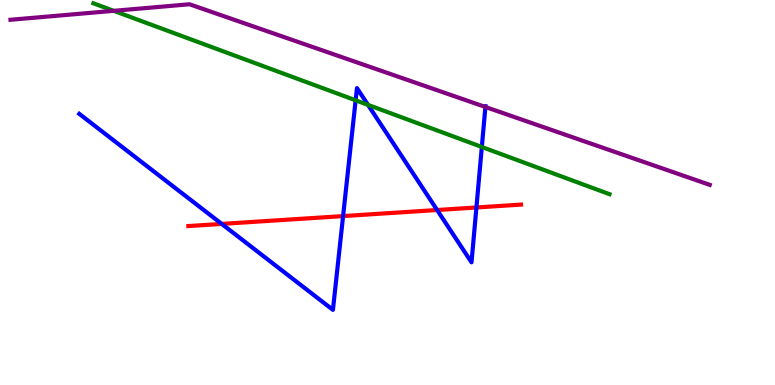[{'lines': ['blue', 'red'], 'intersections': [{'x': 2.86, 'y': 4.18}, {'x': 4.43, 'y': 4.39}, {'x': 5.64, 'y': 4.55}, {'x': 6.15, 'y': 4.61}]}, {'lines': ['green', 'red'], 'intersections': []}, {'lines': ['purple', 'red'], 'intersections': []}, {'lines': ['blue', 'green'], 'intersections': [{'x': 4.59, 'y': 7.39}, {'x': 4.75, 'y': 7.28}, {'x': 6.22, 'y': 6.18}]}, {'lines': ['blue', 'purple'], 'intersections': [{'x': 6.26, 'y': 7.22}]}, {'lines': ['green', 'purple'], 'intersections': [{'x': 1.47, 'y': 9.72}]}]